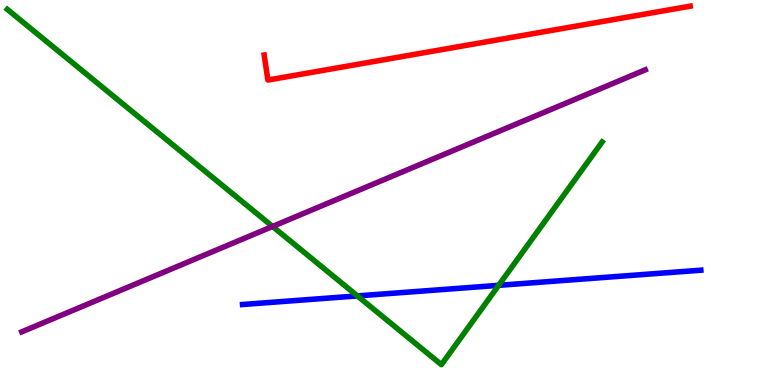[{'lines': ['blue', 'red'], 'intersections': []}, {'lines': ['green', 'red'], 'intersections': []}, {'lines': ['purple', 'red'], 'intersections': []}, {'lines': ['blue', 'green'], 'intersections': [{'x': 4.61, 'y': 2.31}, {'x': 6.43, 'y': 2.59}]}, {'lines': ['blue', 'purple'], 'intersections': []}, {'lines': ['green', 'purple'], 'intersections': [{'x': 3.52, 'y': 4.12}]}]